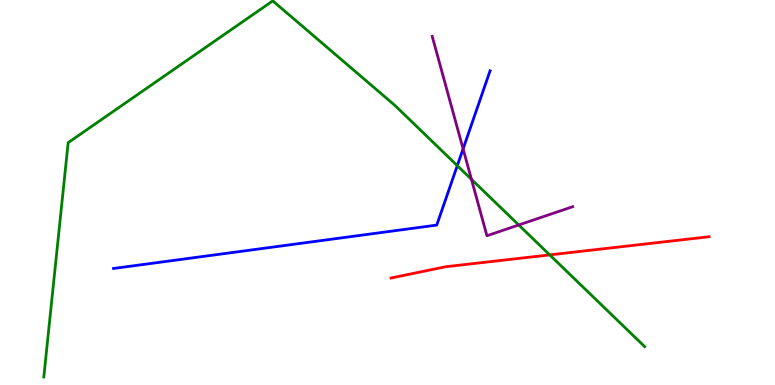[{'lines': ['blue', 'red'], 'intersections': []}, {'lines': ['green', 'red'], 'intersections': [{'x': 7.09, 'y': 3.38}]}, {'lines': ['purple', 'red'], 'intersections': []}, {'lines': ['blue', 'green'], 'intersections': [{'x': 5.9, 'y': 5.7}]}, {'lines': ['blue', 'purple'], 'intersections': [{'x': 5.98, 'y': 6.13}]}, {'lines': ['green', 'purple'], 'intersections': [{'x': 6.08, 'y': 5.34}, {'x': 6.69, 'y': 4.16}]}]